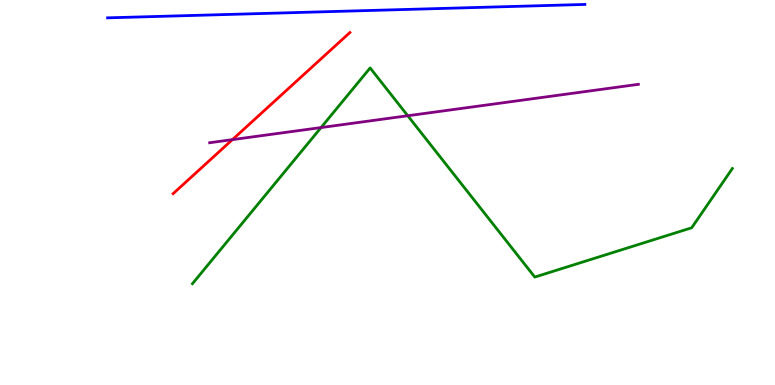[{'lines': ['blue', 'red'], 'intersections': []}, {'lines': ['green', 'red'], 'intersections': []}, {'lines': ['purple', 'red'], 'intersections': [{'x': 3.0, 'y': 6.37}]}, {'lines': ['blue', 'green'], 'intersections': []}, {'lines': ['blue', 'purple'], 'intersections': []}, {'lines': ['green', 'purple'], 'intersections': [{'x': 4.14, 'y': 6.69}, {'x': 5.26, 'y': 6.99}]}]